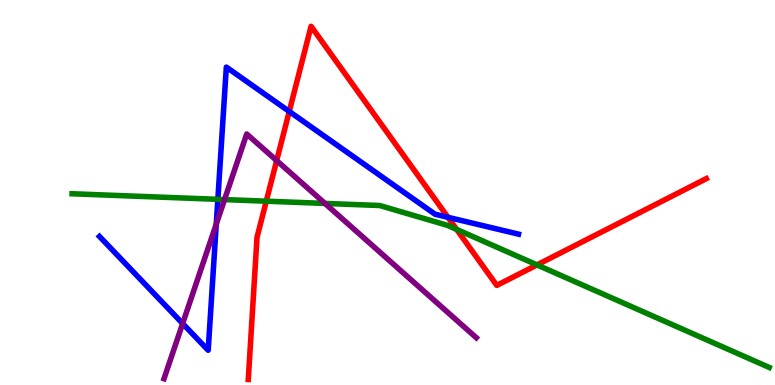[{'lines': ['blue', 'red'], 'intersections': [{'x': 3.73, 'y': 7.1}, {'x': 5.78, 'y': 4.36}]}, {'lines': ['green', 'red'], 'intersections': [{'x': 3.44, 'y': 4.77}, {'x': 5.89, 'y': 4.04}, {'x': 6.93, 'y': 3.12}]}, {'lines': ['purple', 'red'], 'intersections': [{'x': 3.57, 'y': 5.83}]}, {'lines': ['blue', 'green'], 'intersections': [{'x': 2.81, 'y': 4.82}]}, {'lines': ['blue', 'purple'], 'intersections': [{'x': 2.36, 'y': 1.6}, {'x': 2.79, 'y': 4.18}]}, {'lines': ['green', 'purple'], 'intersections': [{'x': 2.9, 'y': 4.82}, {'x': 4.19, 'y': 4.72}]}]